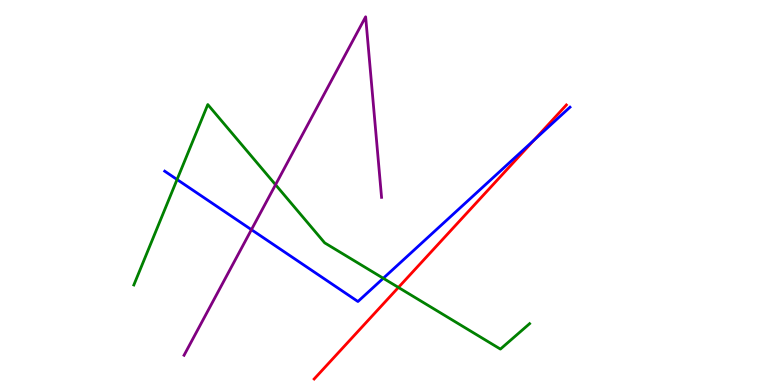[{'lines': ['blue', 'red'], 'intersections': [{'x': 6.89, 'y': 6.35}]}, {'lines': ['green', 'red'], 'intersections': [{'x': 5.14, 'y': 2.53}]}, {'lines': ['purple', 'red'], 'intersections': []}, {'lines': ['blue', 'green'], 'intersections': [{'x': 2.28, 'y': 5.34}, {'x': 4.95, 'y': 2.77}]}, {'lines': ['blue', 'purple'], 'intersections': [{'x': 3.24, 'y': 4.03}]}, {'lines': ['green', 'purple'], 'intersections': [{'x': 3.56, 'y': 5.2}]}]